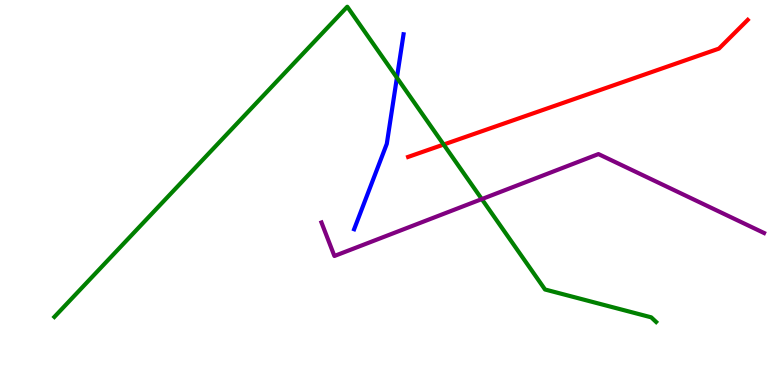[{'lines': ['blue', 'red'], 'intersections': []}, {'lines': ['green', 'red'], 'intersections': [{'x': 5.72, 'y': 6.25}]}, {'lines': ['purple', 'red'], 'intersections': []}, {'lines': ['blue', 'green'], 'intersections': [{'x': 5.12, 'y': 7.98}]}, {'lines': ['blue', 'purple'], 'intersections': []}, {'lines': ['green', 'purple'], 'intersections': [{'x': 6.22, 'y': 4.83}]}]